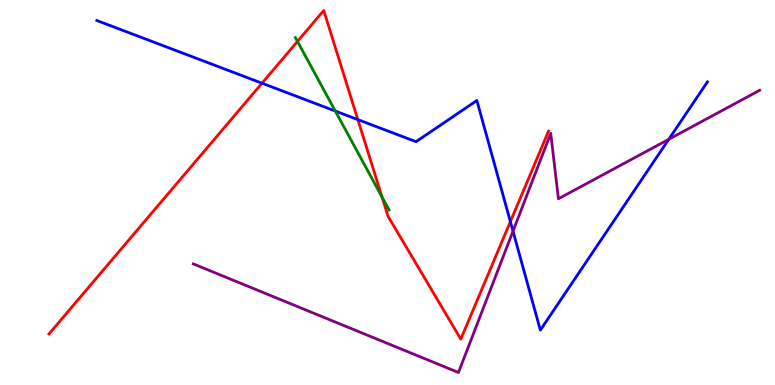[{'lines': ['blue', 'red'], 'intersections': [{'x': 3.38, 'y': 7.84}, {'x': 4.62, 'y': 6.89}, {'x': 6.59, 'y': 4.24}]}, {'lines': ['green', 'red'], 'intersections': [{'x': 3.84, 'y': 8.92}, {'x': 4.93, 'y': 4.88}]}, {'lines': ['purple', 'red'], 'intersections': []}, {'lines': ['blue', 'green'], 'intersections': [{'x': 4.33, 'y': 7.12}]}, {'lines': ['blue', 'purple'], 'intersections': [{'x': 6.62, 'y': 3.99}, {'x': 8.63, 'y': 6.38}]}, {'lines': ['green', 'purple'], 'intersections': []}]